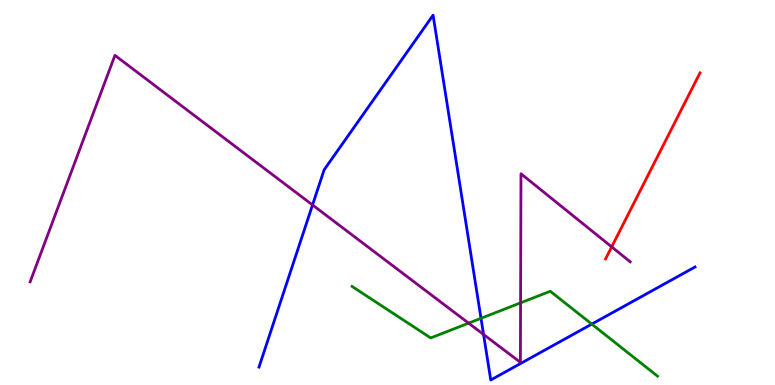[{'lines': ['blue', 'red'], 'intersections': []}, {'lines': ['green', 'red'], 'intersections': []}, {'lines': ['purple', 'red'], 'intersections': [{'x': 7.89, 'y': 3.59}]}, {'lines': ['blue', 'green'], 'intersections': [{'x': 6.21, 'y': 1.73}, {'x': 7.64, 'y': 1.58}]}, {'lines': ['blue', 'purple'], 'intersections': [{'x': 4.03, 'y': 4.68}, {'x': 6.24, 'y': 1.31}]}, {'lines': ['green', 'purple'], 'intersections': [{'x': 6.05, 'y': 1.61}, {'x': 6.72, 'y': 2.13}]}]